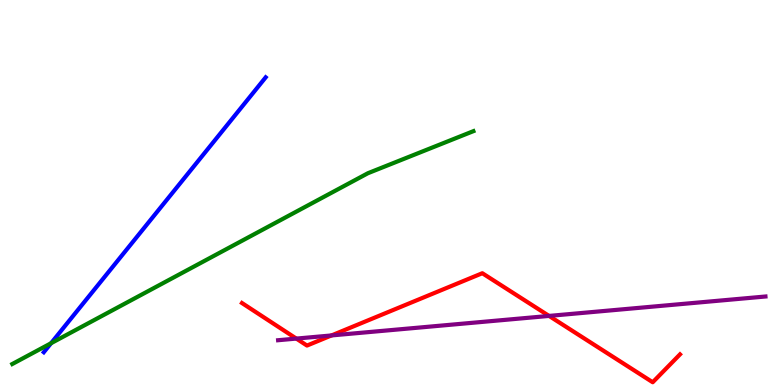[{'lines': ['blue', 'red'], 'intersections': []}, {'lines': ['green', 'red'], 'intersections': []}, {'lines': ['purple', 'red'], 'intersections': [{'x': 3.82, 'y': 1.21}, {'x': 4.28, 'y': 1.29}, {'x': 7.08, 'y': 1.79}]}, {'lines': ['blue', 'green'], 'intersections': [{'x': 0.659, 'y': 1.09}]}, {'lines': ['blue', 'purple'], 'intersections': []}, {'lines': ['green', 'purple'], 'intersections': []}]